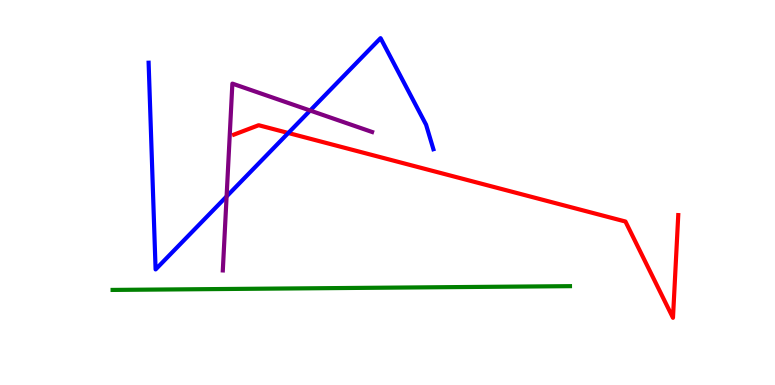[{'lines': ['blue', 'red'], 'intersections': [{'x': 3.72, 'y': 6.55}]}, {'lines': ['green', 'red'], 'intersections': []}, {'lines': ['purple', 'red'], 'intersections': []}, {'lines': ['blue', 'green'], 'intersections': []}, {'lines': ['blue', 'purple'], 'intersections': [{'x': 2.92, 'y': 4.9}, {'x': 4.0, 'y': 7.13}]}, {'lines': ['green', 'purple'], 'intersections': []}]